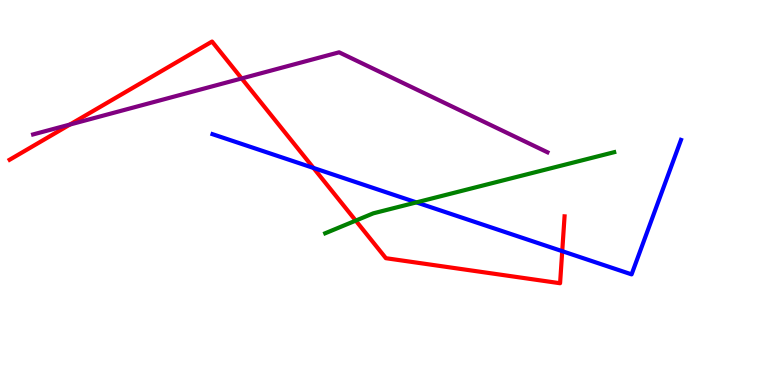[{'lines': ['blue', 'red'], 'intersections': [{'x': 4.04, 'y': 5.64}, {'x': 7.25, 'y': 3.48}]}, {'lines': ['green', 'red'], 'intersections': [{'x': 4.59, 'y': 4.27}]}, {'lines': ['purple', 'red'], 'intersections': [{'x': 0.902, 'y': 6.76}, {'x': 3.12, 'y': 7.96}]}, {'lines': ['blue', 'green'], 'intersections': [{'x': 5.37, 'y': 4.74}]}, {'lines': ['blue', 'purple'], 'intersections': []}, {'lines': ['green', 'purple'], 'intersections': []}]